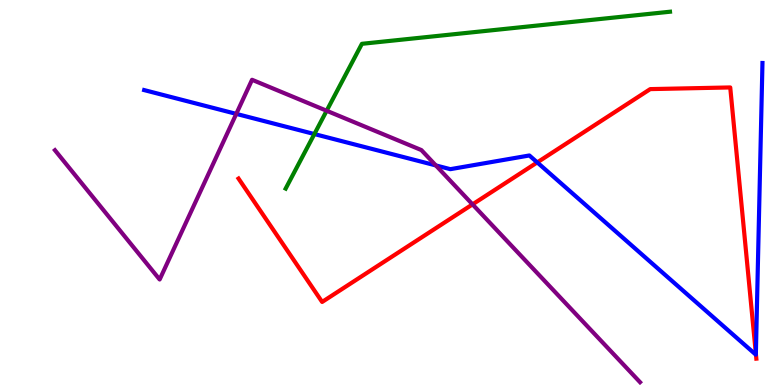[{'lines': ['blue', 'red'], 'intersections': [{'x': 6.93, 'y': 5.78}, {'x': 9.75, 'y': 0.813}]}, {'lines': ['green', 'red'], 'intersections': []}, {'lines': ['purple', 'red'], 'intersections': [{'x': 6.1, 'y': 4.69}]}, {'lines': ['blue', 'green'], 'intersections': [{'x': 4.06, 'y': 6.52}]}, {'lines': ['blue', 'purple'], 'intersections': [{'x': 3.05, 'y': 7.04}, {'x': 5.62, 'y': 5.7}]}, {'lines': ['green', 'purple'], 'intersections': [{'x': 4.21, 'y': 7.12}]}]